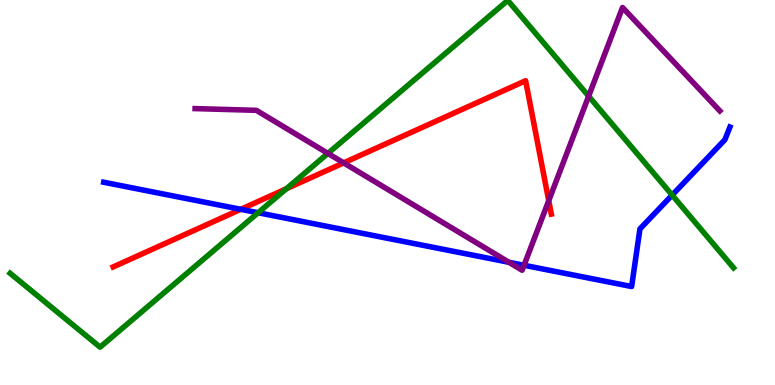[{'lines': ['blue', 'red'], 'intersections': [{'x': 3.11, 'y': 4.56}]}, {'lines': ['green', 'red'], 'intersections': [{'x': 3.69, 'y': 5.1}]}, {'lines': ['purple', 'red'], 'intersections': [{'x': 4.43, 'y': 5.77}, {'x': 7.08, 'y': 4.79}]}, {'lines': ['blue', 'green'], 'intersections': [{'x': 3.33, 'y': 4.47}, {'x': 8.67, 'y': 4.93}]}, {'lines': ['blue', 'purple'], 'intersections': [{'x': 6.57, 'y': 3.19}, {'x': 6.76, 'y': 3.11}]}, {'lines': ['green', 'purple'], 'intersections': [{'x': 4.23, 'y': 6.02}, {'x': 7.6, 'y': 7.5}]}]